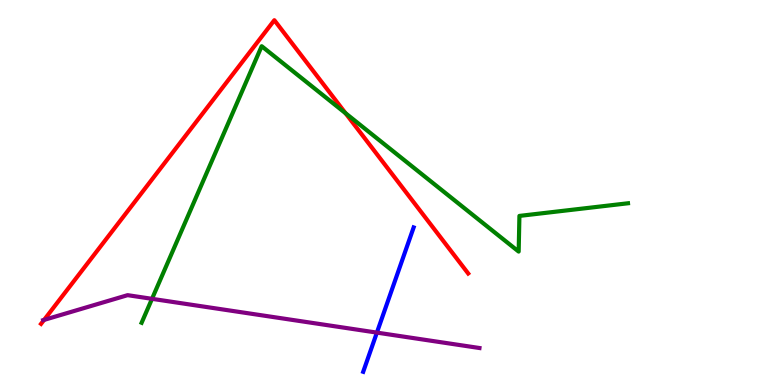[{'lines': ['blue', 'red'], 'intersections': []}, {'lines': ['green', 'red'], 'intersections': [{'x': 4.46, 'y': 7.06}]}, {'lines': ['purple', 'red'], 'intersections': [{'x': 0.569, 'y': 1.69}]}, {'lines': ['blue', 'green'], 'intersections': []}, {'lines': ['blue', 'purple'], 'intersections': [{'x': 4.86, 'y': 1.36}]}, {'lines': ['green', 'purple'], 'intersections': [{'x': 1.96, 'y': 2.24}]}]